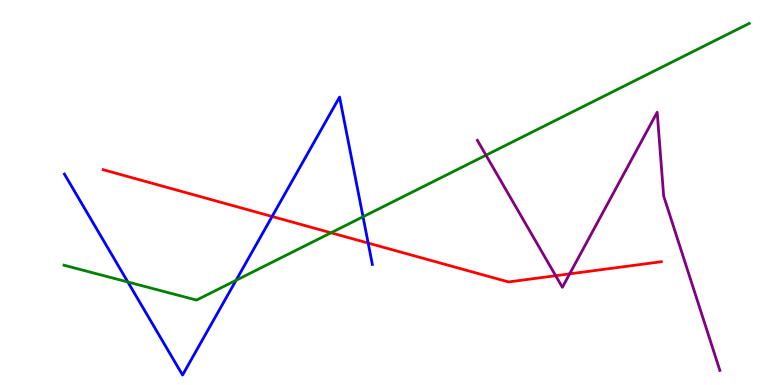[{'lines': ['blue', 'red'], 'intersections': [{'x': 3.51, 'y': 4.38}, {'x': 4.75, 'y': 3.69}]}, {'lines': ['green', 'red'], 'intersections': [{'x': 4.27, 'y': 3.95}]}, {'lines': ['purple', 'red'], 'intersections': [{'x': 7.17, 'y': 2.84}, {'x': 7.35, 'y': 2.89}]}, {'lines': ['blue', 'green'], 'intersections': [{'x': 1.65, 'y': 2.67}, {'x': 3.05, 'y': 2.72}, {'x': 4.68, 'y': 4.37}]}, {'lines': ['blue', 'purple'], 'intersections': []}, {'lines': ['green', 'purple'], 'intersections': [{'x': 6.27, 'y': 5.97}]}]